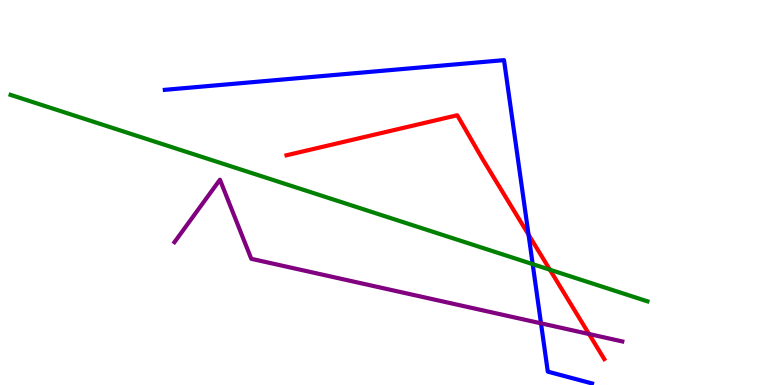[{'lines': ['blue', 'red'], 'intersections': [{'x': 6.82, 'y': 3.91}]}, {'lines': ['green', 'red'], 'intersections': [{'x': 7.1, 'y': 2.99}]}, {'lines': ['purple', 'red'], 'intersections': [{'x': 7.6, 'y': 1.32}]}, {'lines': ['blue', 'green'], 'intersections': [{'x': 6.87, 'y': 3.14}]}, {'lines': ['blue', 'purple'], 'intersections': [{'x': 6.98, 'y': 1.6}]}, {'lines': ['green', 'purple'], 'intersections': []}]